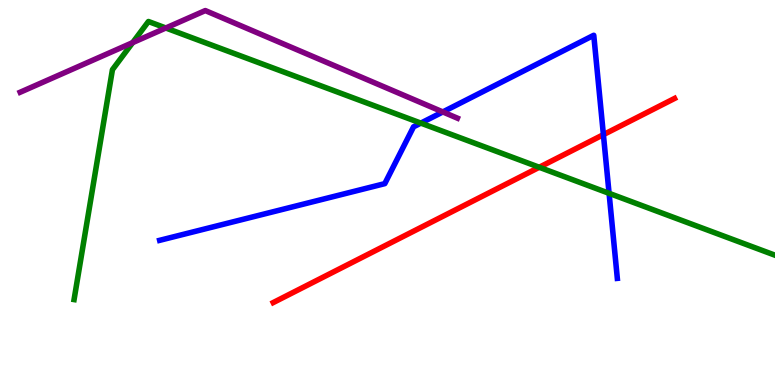[{'lines': ['blue', 'red'], 'intersections': [{'x': 7.79, 'y': 6.5}]}, {'lines': ['green', 'red'], 'intersections': [{'x': 6.96, 'y': 5.66}]}, {'lines': ['purple', 'red'], 'intersections': []}, {'lines': ['blue', 'green'], 'intersections': [{'x': 5.43, 'y': 6.8}, {'x': 7.86, 'y': 4.98}]}, {'lines': ['blue', 'purple'], 'intersections': [{'x': 5.71, 'y': 7.09}]}, {'lines': ['green', 'purple'], 'intersections': [{'x': 1.71, 'y': 8.89}, {'x': 2.14, 'y': 9.27}]}]